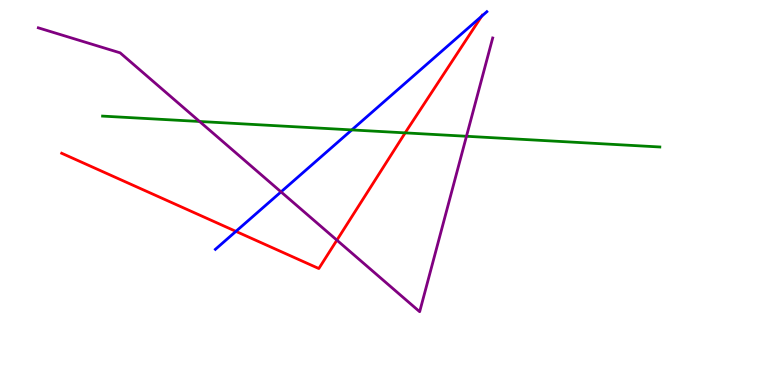[{'lines': ['blue', 'red'], 'intersections': [{'x': 3.04, 'y': 3.99}, {'x': 6.21, 'y': 9.58}]}, {'lines': ['green', 'red'], 'intersections': [{'x': 5.23, 'y': 6.55}]}, {'lines': ['purple', 'red'], 'intersections': [{'x': 4.35, 'y': 3.76}]}, {'lines': ['blue', 'green'], 'intersections': [{'x': 4.54, 'y': 6.63}]}, {'lines': ['blue', 'purple'], 'intersections': [{'x': 3.63, 'y': 5.02}]}, {'lines': ['green', 'purple'], 'intersections': [{'x': 2.57, 'y': 6.84}, {'x': 6.02, 'y': 6.46}]}]